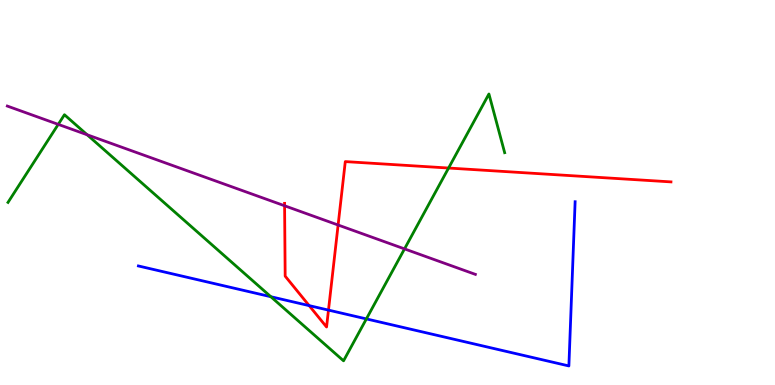[{'lines': ['blue', 'red'], 'intersections': [{'x': 3.99, 'y': 2.06}, {'x': 4.24, 'y': 1.95}]}, {'lines': ['green', 'red'], 'intersections': [{'x': 5.79, 'y': 5.64}]}, {'lines': ['purple', 'red'], 'intersections': [{'x': 3.67, 'y': 4.66}, {'x': 4.36, 'y': 4.16}]}, {'lines': ['blue', 'green'], 'intersections': [{'x': 3.49, 'y': 2.29}, {'x': 4.73, 'y': 1.72}]}, {'lines': ['blue', 'purple'], 'intersections': []}, {'lines': ['green', 'purple'], 'intersections': [{'x': 0.752, 'y': 6.77}, {'x': 1.12, 'y': 6.5}, {'x': 5.22, 'y': 3.54}]}]